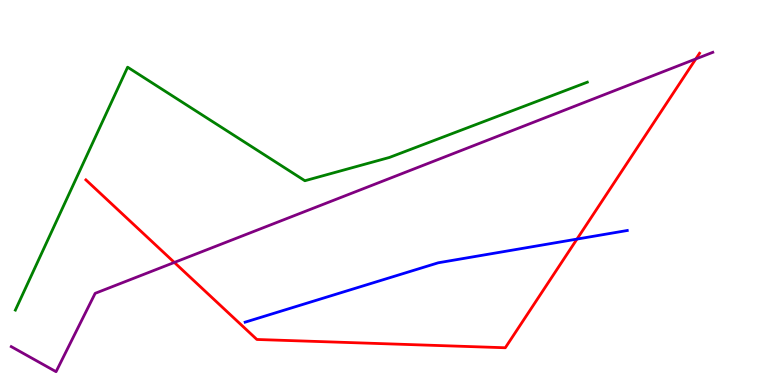[{'lines': ['blue', 'red'], 'intersections': [{'x': 7.44, 'y': 3.79}]}, {'lines': ['green', 'red'], 'intersections': []}, {'lines': ['purple', 'red'], 'intersections': [{'x': 2.25, 'y': 3.18}, {'x': 8.98, 'y': 8.47}]}, {'lines': ['blue', 'green'], 'intersections': []}, {'lines': ['blue', 'purple'], 'intersections': []}, {'lines': ['green', 'purple'], 'intersections': []}]